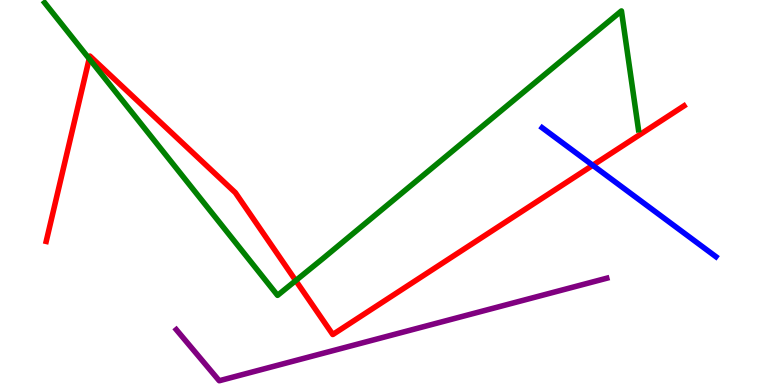[{'lines': ['blue', 'red'], 'intersections': [{'x': 7.65, 'y': 5.71}]}, {'lines': ['green', 'red'], 'intersections': [{'x': 1.15, 'y': 8.47}, {'x': 3.82, 'y': 2.71}]}, {'lines': ['purple', 'red'], 'intersections': []}, {'lines': ['blue', 'green'], 'intersections': []}, {'lines': ['blue', 'purple'], 'intersections': []}, {'lines': ['green', 'purple'], 'intersections': []}]